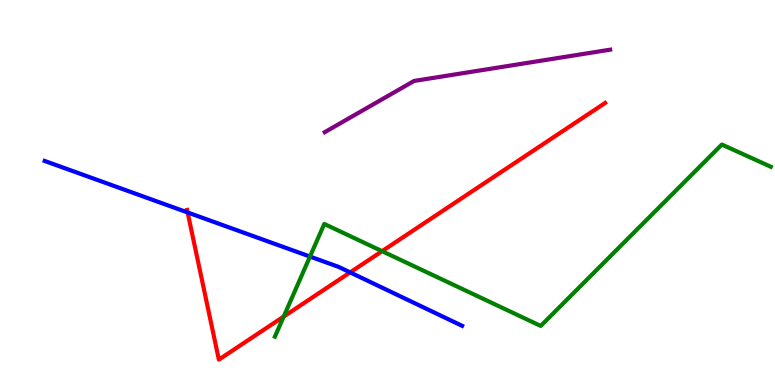[{'lines': ['blue', 'red'], 'intersections': [{'x': 2.42, 'y': 4.48}, {'x': 4.52, 'y': 2.92}]}, {'lines': ['green', 'red'], 'intersections': [{'x': 3.66, 'y': 1.78}, {'x': 4.93, 'y': 3.48}]}, {'lines': ['purple', 'red'], 'intersections': []}, {'lines': ['blue', 'green'], 'intersections': [{'x': 4.0, 'y': 3.34}]}, {'lines': ['blue', 'purple'], 'intersections': []}, {'lines': ['green', 'purple'], 'intersections': []}]